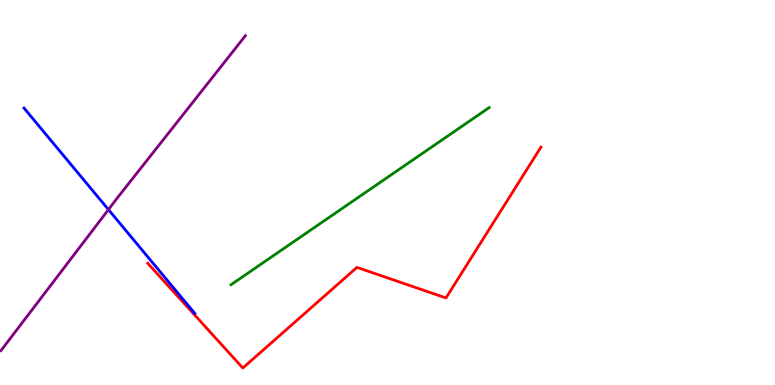[{'lines': ['blue', 'red'], 'intersections': []}, {'lines': ['green', 'red'], 'intersections': []}, {'lines': ['purple', 'red'], 'intersections': []}, {'lines': ['blue', 'green'], 'intersections': []}, {'lines': ['blue', 'purple'], 'intersections': [{'x': 1.4, 'y': 4.56}]}, {'lines': ['green', 'purple'], 'intersections': []}]